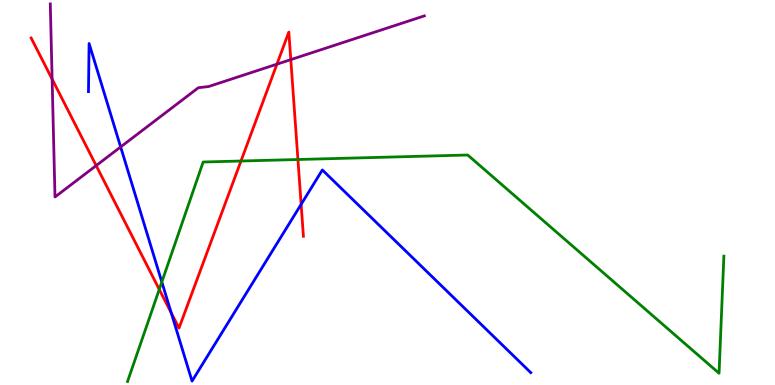[{'lines': ['blue', 'red'], 'intersections': [{'x': 2.21, 'y': 1.87}, {'x': 3.89, 'y': 4.69}]}, {'lines': ['green', 'red'], 'intersections': [{'x': 2.06, 'y': 2.48}, {'x': 3.11, 'y': 5.82}, {'x': 3.84, 'y': 5.86}]}, {'lines': ['purple', 'red'], 'intersections': [{'x': 0.673, 'y': 7.94}, {'x': 1.24, 'y': 5.7}, {'x': 3.57, 'y': 8.33}, {'x': 3.75, 'y': 8.45}]}, {'lines': ['blue', 'green'], 'intersections': [{'x': 2.09, 'y': 2.68}]}, {'lines': ['blue', 'purple'], 'intersections': [{'x': 1.56, 'y': 6.18}]}, {'lines': ['green', 'purple'], 'intersections': []}]